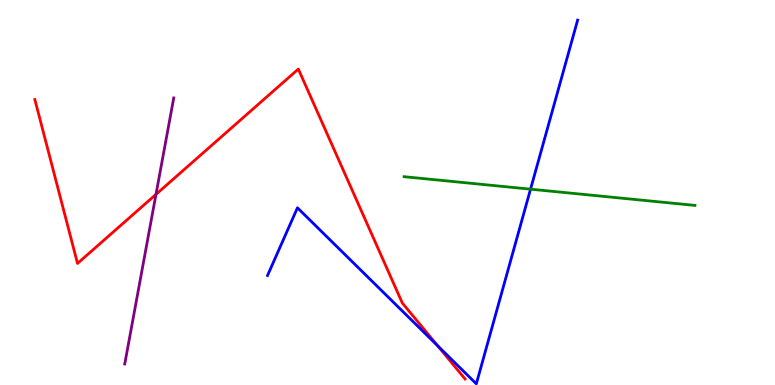[{'lines': ['blue', 'red'], 'intersections': [{'x': 5.65, 'y': 1.02}]}, {'lines': ['green', 'red'], 'intersections': []}, {'lines': ['purple', 'red'], 'intersections': [{'x': 2.01, 'y': 4.95}]}, {'lines': ['blue', 'green'], 'intersections': [{'x': 6.85, 'y': 5.09}]}, {'lines': ['blue', 'purple'], 'intersections': []}, {'lines': ['green', 'purple'], 'intersections': []}]